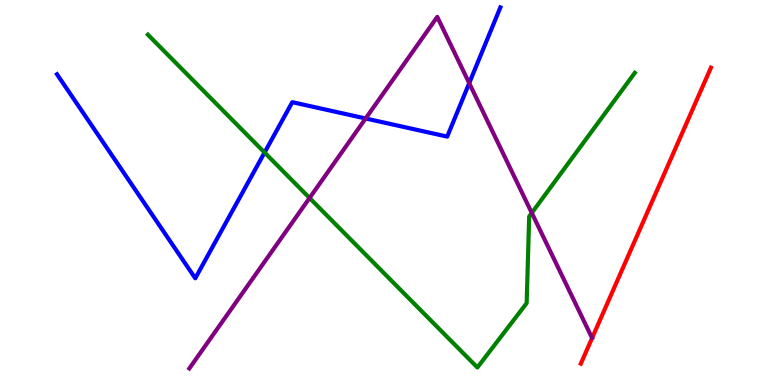[{'lines': ['blue', 'red'], 'intersections': []}, {'lines': ['green', 'red'], 'intersections': []}, {'lines': ['purple', 'red'], 'intersections': []}, {'lines': ['blue', 'green'], 'intersections': [{'x': 3.41, 'y': 6.04}]}, {'lines': ['blue', 'purple'], 'intersections': [{'x': 4.72, 'y': 6.92}, {'x': 6.05, 'y': 7.84}]}, {'lines': ['green', 'purple'], 'intersections': [{'x': 3.99, 'y': 4.86}, {'x': 6.86, 'y': 4.47}]}]